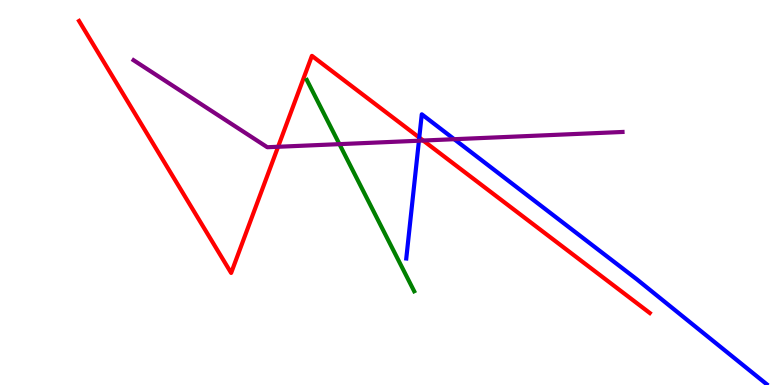[{'lines': ['blue', 'red'], 'intersections': [{'x': 5.41, 'y': 6.43}]}, {'lines': ['green', 'red'], 'intersections': []}, {'lines': ['purple', 'red'], 'intersections': [{'x': 3.59, 'y': 6.19}, {'x': 5.46, 'y': 6.35}]}, {'lines': ['blue', 'green'], 'intersections': []}, {'lines': ['blue', 'purple'], 'intersections': [{'x': 5.41, 'y': 6.34}, {'x': 5.86, 'y': 6.38}]}, {'lines': ['green', 'purple'], 'intersections': [{'x': 4.38, 'y': 6.26}]}]